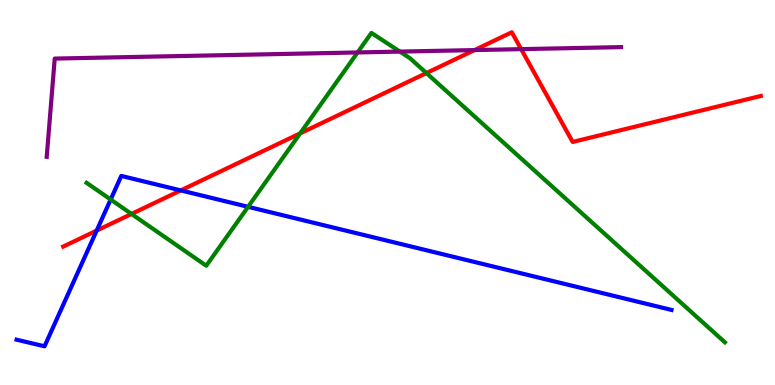[{'lines': ['blue', 'red'], 'intersections': [{'x': 1.25, 'y': 4.01}, {'x': 2.33, 'y': 5.05}]}, {'lines': ['green', 'red'], 'intersections': [{'x': 1.7, 'y': 4.44}, {'x': 3.87, 'y': 6.54}, {'x': 5.5, 'y': 8.1}]}, {'lines': ['purple', 'red'], 'intersections': [{'x': 6.12, 'y': 8.7}, {'x': 6.72, 'y': 8.72}]}, {'lines': ['blue', 'green'], 'intersections': [{'x': 1.43, 'y': 4.82}, {'x': 3.2, 'y': 4.63}]}, {'lines': ['blue', 'purple'], 'intersections': []}, {'lines': ['green', 'purple'], 'intersections': [{'x': 4.61, 'y': 8.64}, {'x': 5.16, 'y': 8.66}]}]